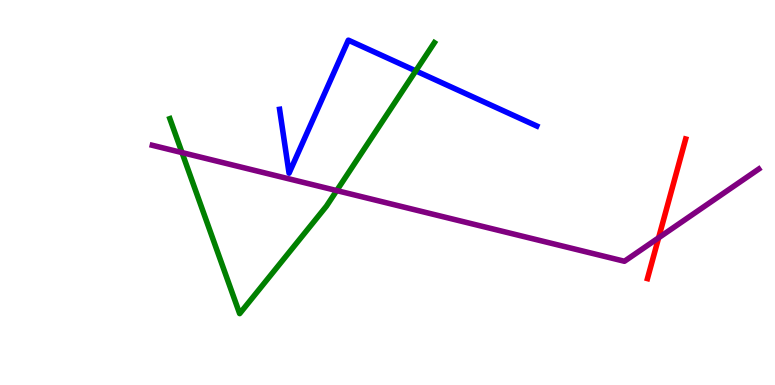[{'lines': ['blue', 'red'], 'intersections': []}, {'lines': ['green', 'red'], 'intersections': []}, {'lines': ['purple', 'red'], 'intersections': [{'x': 8.5, 'y': 3.82}]}, {'lines': ['blue', 'green'], 'intersections': [{'x': 5.36, 'y': 8.16}]}, {'lines': ['blue', 'purple'], 'intersections': []}, {'lines': ['green', 'purple'], 'intersections': [{'x': 2.35, 'y': 6.04}, {'x': 4.34, 'y': 5.05}]}]